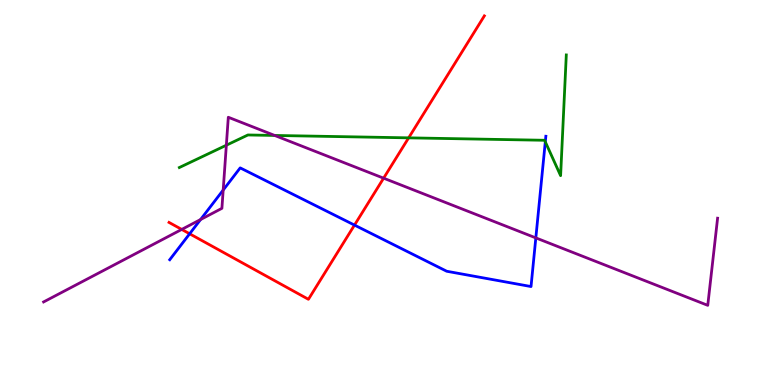[{'lines': ['blue', 'red'], 'intersections': [{'x': 2.45, 'y': 3.93}, {'x': 4.57, 'y': 4.15}]}, {'lines': ['green', 'red'], 'intersections': [{'x': 5.27, 'y': 6.42}]}, {'lines': ['purple', 'red'], 'intersections': [{'x': 2.34, 'y': 4.04}, {'x': 4.95, 'y': 5.37}]}, {'lines': ['blue', 'green'], 'intersections': [{'x': 7.04, 'y': 6.32}]}, {'lines': ['blue', 'purple'], 'intersections': [{'x': 2.59, 'y': 4.3}, {'x': 2.88, 'y': 5.06}, {'x': 6.91, 'y': 3.82}]}, {'lines': ['green', 'purple'], 'intersections': [{'x': 2.92, 'y': 6.23}, {'x': 3.54, 'y': 6.48}]}]